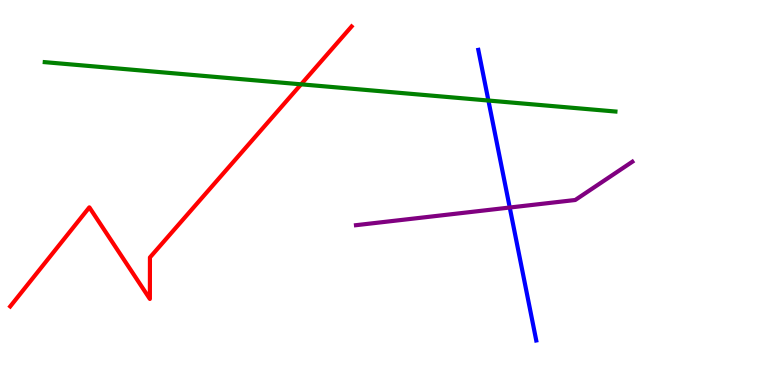[{'lines': ['blue', 'red'], 'intersections': []}, {'lines': ['green', 'red'], 'intersections': [{'x': 3.88, 'y': 7.81}]}, {'lines': ['purple', 'red'], 'intersections': []}, {'lines': ['blue', 'green'], 'intersections': [{'x': 6.3, 'y': 7.39}]}, {'lines': ['blue', 'purple'], 'intersections': [{'x': 6.58, 'y': 4.61}]}, {'lines': ['green', 'purple'], 'intersections': []}]